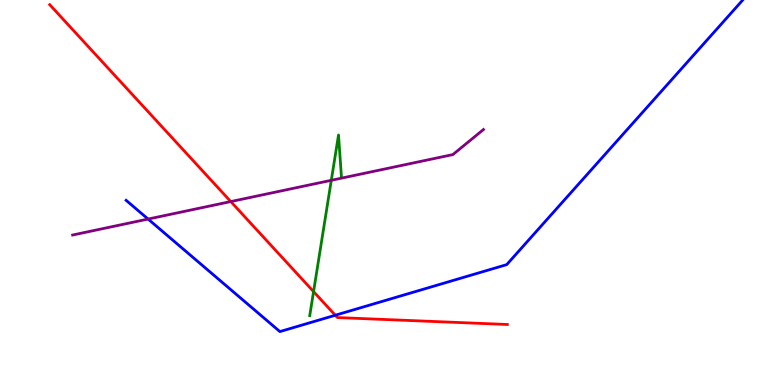[{'lines': ['blue', 'red'], 'intersections': [{'x': 4.33, 'y': 1.81}]}, {'lines': ['green', 'red'], 'intersections': [{'x': 4.05, 'y': 2.43}]}, {'lines': ['purple', 'red'], 'intersections': [{'x': 2.98, 'y': 4.76}]}, {'lines': ['blue', 'green'], 'intersections': []}, {'lines': ['blue', 'purple'], 'intersections': [{'x': 1.91, 'y': 4.31}]}, {'lines': ['green', 'purple'], 'intersections': [{'x': 4.27, 'y': 5.32}]}]